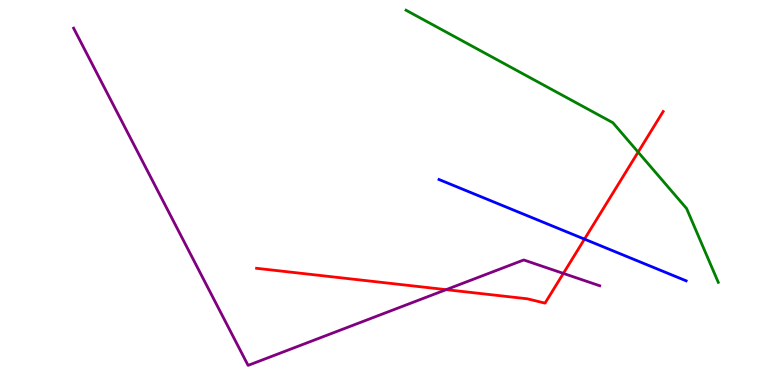[{'lines': ['blue', 'red'], 'intersections': [{'x': 7.54, 'y': 3.79}]}, {'lines': ['green', 'red'], 'intersections': [{'x': 8.23, 'y': 6.05}]}, {'lines': ['purple', 'red'], 'intersections': [{'x': 5.76, 'y': 2.48}, {'x': 7.27, 'y': 2.9}]}, {'lines': ['blue', 'green'], 'intersections': []}, {'lines': ['blue', 'purple'], 'intersections': []}, {'lines': ['green', 'purple'], 'intersections': []}]